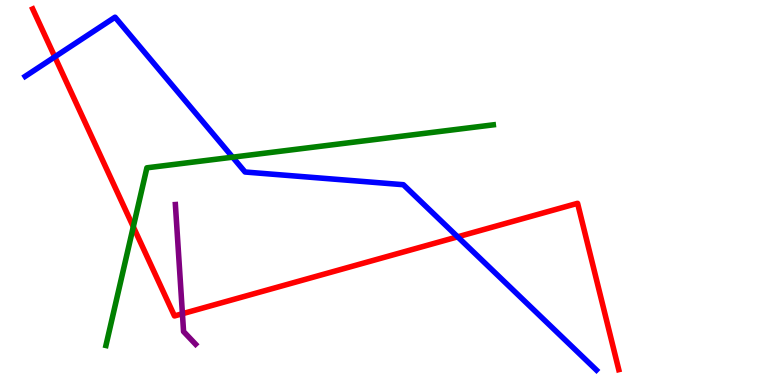[{'lines': ['blue', 'red'], 'intersections': [{'x': 0.707, 'y': 8.52}, {'x': 5.91, 'y': 3.85}]}, {'lines': ['green', 'red'], 'intersections': [{'x': 1.72, 'y': 4.11}]}, {'lines': ['purple', 'red'], 'intersections': [{'x': 2.35, 'y': 1.85}]}, {'lines': ['blue', 'green'], 'intersections': [{'x': 3.0, 'y': 5.92}]}, {'lines': ['blue', 'purple'], 'intersections': []}, {'lines': ['green', 'purple'], 'intersections': []}]